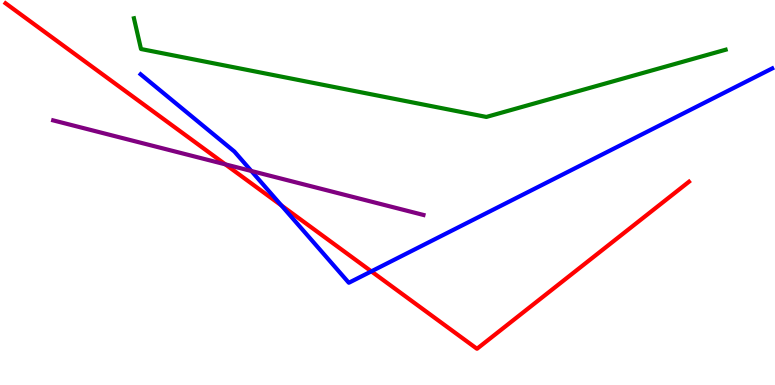[{'lines': ['blue', 'red'], 'intersections': [{'x': 3.63, 'y': 4.66}, {'x': 4.79, 'y': 2.95}]}, {'lines': ['green', 'red'], 'intersections': []}, {'lines': ['purple', 'red'], 'intersections': [{'x': 2.91, 'y': 5.73}]}, {'lines': ['blue', 'green'], 'intersections': []}, {'lines': ['blue', 'purple'], 'intersections': [{'x': 3.24, 'y': 5.56}]}, {'lines': ['green', 'purple'], 'intersections': []}]